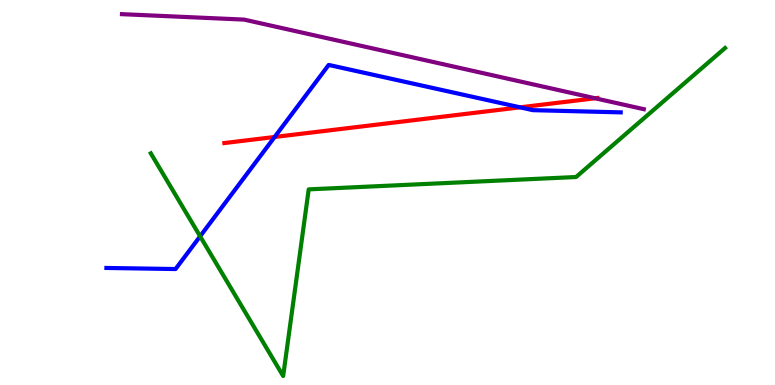[{'lines': ['blue', 'red'], 'intersections': [{'x': 3.54, 'y': 6.44}, {'x': 6.71, 'y': 7.21}]}, {'lines': ['green', 'red'], 'intersections': []}, {'lines': ['purple', 'red'], 'intersections': [{'x': 7.68, 'y': 7.45}]}, {'lines': ['blue', 'green'], 'intersections': [{'x': 2.58, 'y': 3.86}]}, {'lines': ['blue', 'purple'], 'intersections': []}, {'lines': ['green', 'purple'], 'intersections': []}]